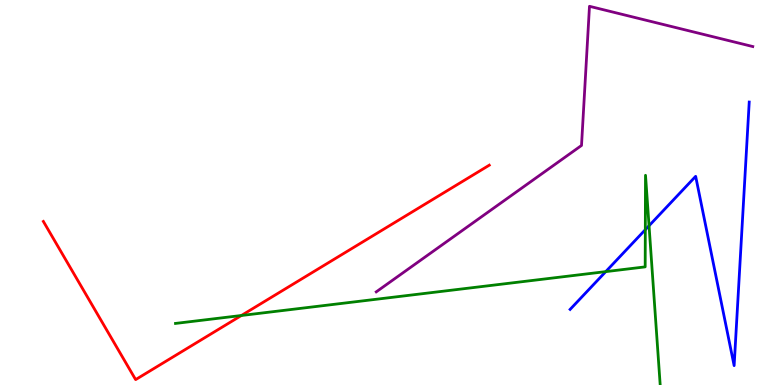[{'lines': ['blue', 'red'], 'intersections': []}, {'lines': ['green', 'red'], 'intersections': [{'x': 3.11, 'y': 1.81}]}, {'lines': ['purple', 'red'], 'intersections': []}, {'lines': ['blue', 'green'], 'intersections': [{'x': 7.82, 'y': 2.94}, {'x': 8.33, 'y': 4.03}, {'x': 8.37, 'y': 4.14}]}, {'lines': ['blue', 'purple'], 'intersections': []}, {'lines': ['green', 'purple'], 'intersections': []}]